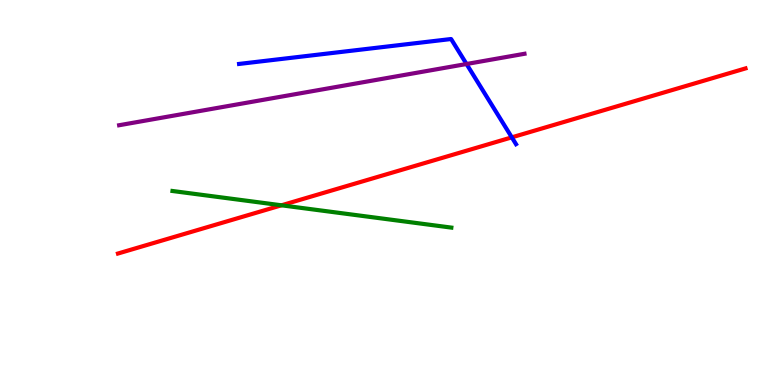[{'lines': ['blue', 'red'], 'intersections': [{'x': 6.6, 'y': 6.43}]}, {'lines': ['green', 'red'], 'intersections': [{'x': 3.63, 'y': 4.67}]}, {'lines': ['purple', 'red'], 'intersections': []}, {'lines': ['blue', 'green'], 'intersections': []}, {'lines': ['blue', 'purple'], 'intersections': [{'x': 6.02, 'y': 8.34}]}, {'lines': ['green', 'purple'], 'intersections': []}]